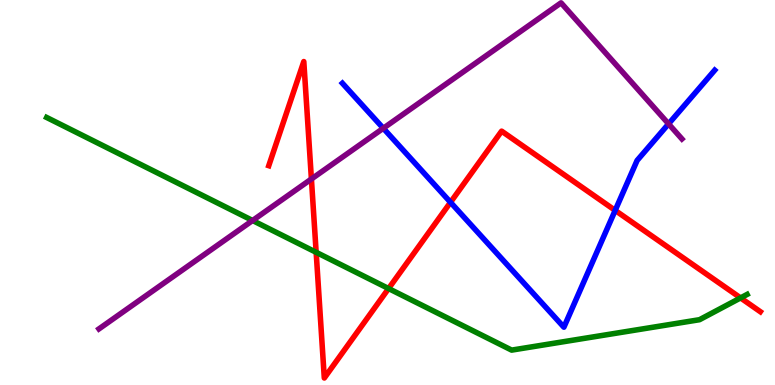[{'lines': ['blue', 'red'], 'intersections': [{'x': 5.81, 'y': 4.75}, {'x': 7.94, 'y': 4.54}]}, {'lines': ['green', 'red'], 'intersections': [{'x': 4.08, 'y': 3.45}, {'x': 5.01, 'y': 2.51}, {'x': 9.56, 'y': 2.26}]}, {'lines': ['purple', 'red'], 'intersections': [{'x': 4.02, 'y': 5.35}]}, {'lines': ['blue', 'green'], 'intersections': []}, {'lines': ['blue', 'purple'], 'intersections': [{'x': 4.95, 'y': 6.67}, {'x': 8.63, 'y': 6.78}]}, {'lines': ['green', 'purple'], 'intersections': [{'x': 3.26, 'y': 4.27}]}]